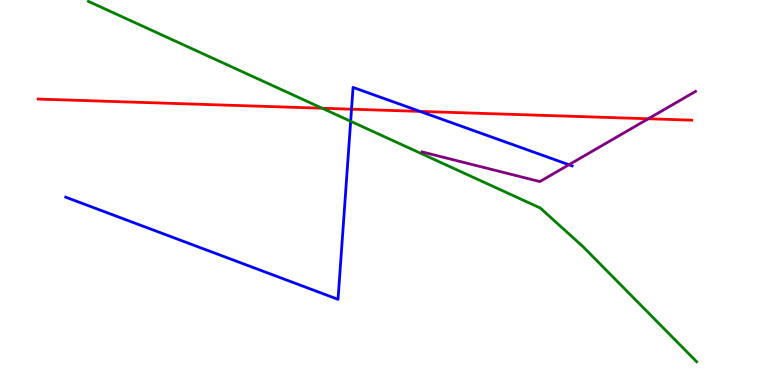[{'lines': ['blue', 'red'], 'intersections': [{'x': 4.54, 'y': 7.16}, {'x': 5.42, 'y': 7.11}]}, {'lines': ['green', 'red'], 'intersections': [{'x': 4.16, 'y': 7.19}]}, {'lines': ['purple', 'red'], 'intersections': [{'x': 8.37, 'y': 6.92}]}, {'lines': ['blue', 'green'], 'intersections': [{'x': 4.52, 'y': 6.85}]}, {'lines': ['blue', 'purple'], 'intersections': [{'x': 7.34, 'y': 5.72}]}, {'lines': ['green', 'purple'], 'intersections': []}]